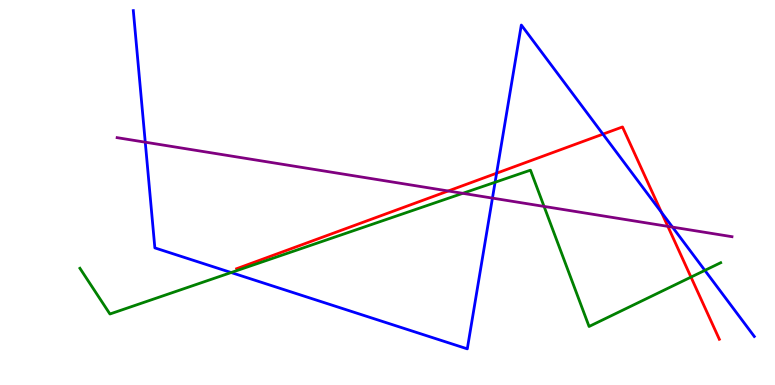[{'lines': ['blue', 'red'], 'intersections': [{'x': 6.41, 'y': 5.5}, {'x': 7.78, 'y': 6.52}, {'x': 8.53, 'y': 4.48}]}, {'lines': ['green', 'red'], 'intersections': [{'x': 8.92, 'y': 2.8}]}, {'lines': ['purple', 'red'], 'intersections': [{'x': 5.78, 'y': 5.04}, {'x': 8.62, 'y': 4.12}]}, {'lines': ['blue', 'green'], 'intersections': [{'x': 2.98, 'y': 2.92}, {'x': 6.39, 'y': 5.27}, {'x': 9.09, 'y': 2.98}]}, {'lines': ['blue', 'purple'], 'intersections': [{'x': 1.87, 'y': 6.31}, {'x': 6.35, 'y': 4.85}, {'x': 8.68, 'y': 4.1}]}, {'lines': ['green', 'purple'], 'intersections': [{'x': 5.97, 'y': 4.98}, {'x': 7.02, 'y': 4.64}]}]